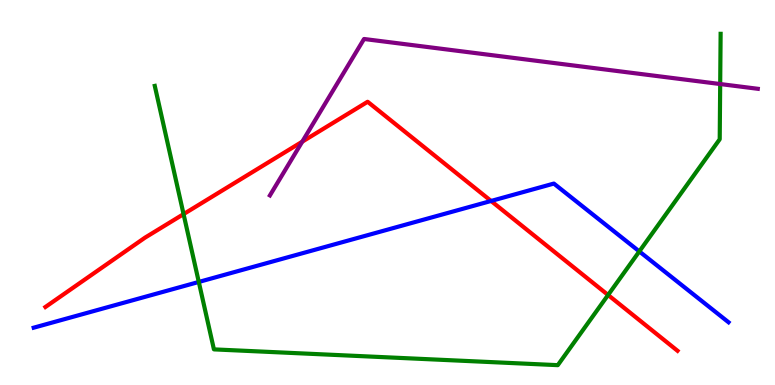[{'lines': ['blue', 'red'], 'intersections': [{'x': 6.34, 'y': 4.78}]}, {'lines': ['green', 'red'], 'intersections': [{'x': 2.37, 'y': 4.44}, {'x': 7.85, 'y': 2.34}]}, {'lines': ['purple', 'red'], 'intersections': [{'x': 3.9, 'y': 6.32}]}, {'lines': ['blue', 'green'], 'intersections': [{'x': 2.57, 'y': 2.68}, {'x': 8.25, 'y': 3.47}]}, {'lines': ['blue', 'purple'], 'intersections': []}, {'lines': ['green', 'purple'], 'intersections': [{'x': 9.29, 'y': 7.82}]}]